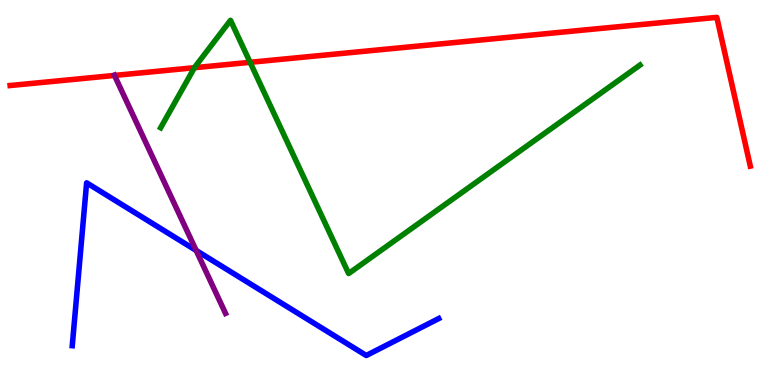[{'lines': ['blue', 'red'], 'intersections': []}, {'lines': ['green', 'red'], 'intersections': [{'x': 2.51, 'y': 8.24}, {'x': 3.23, 'y': 8.38}]}, {'lines': ['purple', 'red'], 'intersections': [{'x': 1.48, 'y': 8.04}]}, {'lines': ['blue', 'green'], 'intersections': []}, {'lines': ['blue', 'purple'], 'intersections': [{'x': 2.53, 'y': 3.49}]}, {'lines': ['green', 'purple'], 'intersections': []}]